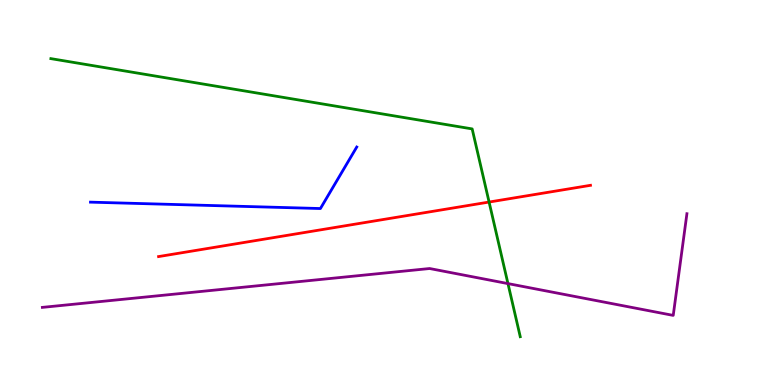[{'lines': ['blue', 'red'], 'intersections': []}, {'lines': ['green', 'red'], 'intersections': [{'x': 6.31, 'y': 4.75}]}, {'lines': ['purple', 'red'], 'intersections': []}, {'lines': ['blue', 'green'], 'intersections': []}, {'lines': ['blue', 'purple'], 'intersections': []}, {'lines': ['green', 'purple'], 'intersections': [{'x': 6.55, 'y': 2.63}]}]